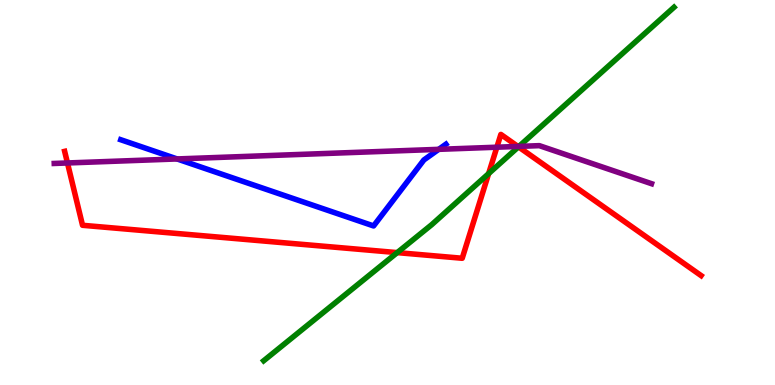[{'lines': ['blue', 'red'], 'intersections': []}, {'lines': ['green', 'red'], 'intersections': [{'x': 5.13, 'y': 3.44}, {'x': 6.3, 'y': 5.49}, {'x': 6.69, 'y': 6.19}]}, {'lines': ['purple', 'red'], 'intersections': [{'x': 0.871, 'y': 5.77}, {'x': 6.41, 'y': 6.18}, {'x': 6.68, 'y': 6.2}]}, {'lines': ['blue', 'green'], 'intersections': []}, {'lines': ['blue', 'purple'], 'intersections': [{'x': 2.29, 'y': 5.87}, {'x': 5.66, 'y': 6.12}]}, {'lines': ['green', 'purple'], 'intersections': [{'x': 6.7, 'y': 6.2}]}]